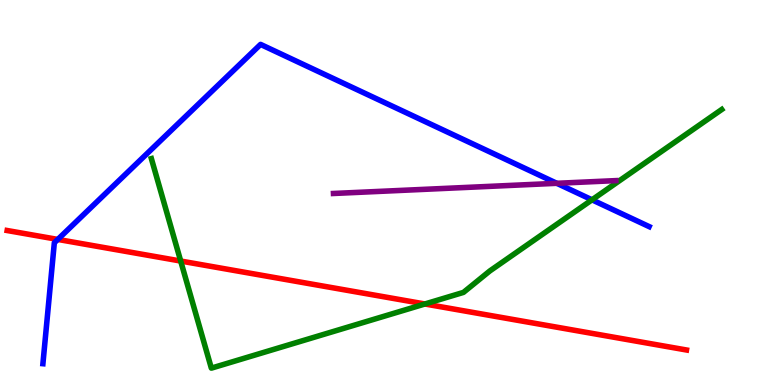[{'lines': ['blue', 'red'], 'intersections': [{'x': 0.746, 'y': 3.78}]}, {'lines': ['green', 'red'], 'intersections': [{'x': 2.33, 'y': 3.22}, {'x': 5.48, 'y': 2.1}]}, {'lines': ['purple', 'red'], 'intersections': []}, {'lines': ['blue', 'green'], 'intersections': [{'x': 7.64, 'y': 4.81}]}, {'lines': ['blue', 'purple'], 'intersections': [{'x': 7.18, 'y': 5.24}]}, {'lines': ['green', 'purple'], 'intersections': []}]